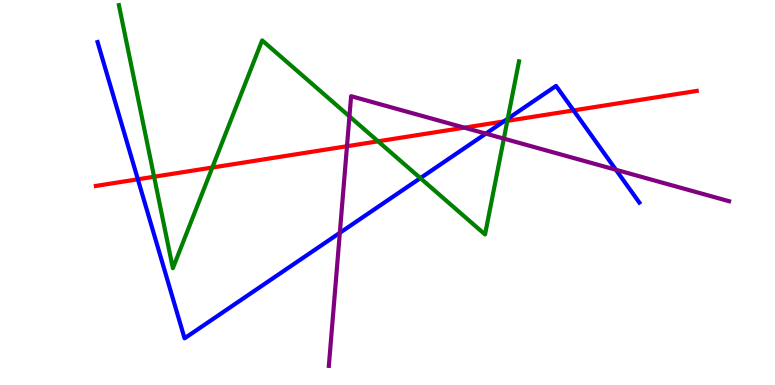[{'lines': ['blue', 'red'], 'intersections': [{'x': 1.78, 'y': 5.34}, {'x': 6.5, 'y': 6.85}, {'x': 7.4, 'y': 7.13}]}, {'lines': ['green', 'red'], 'intersections': [{'x': 1.99, 'y': 5.41}, {'x': 2.74, 'y': 5.65}, {'x': 4.88, 'y': 6.33}, {'x': 6.55, 'y': 6.86}]}, {'lines': ['purple', 'red'], 'intersections': [{'x': 4.48, 'y': 6.2}, {'x': 5.99, 'y': 6.68}]}, {'lines': ['blue', 'green'], 'intersections': [{'x': 5.42, 'y': 5.37}, {'x': 6.55, 'y': 6.92}]}, {'lines': ['blue', 'purple'], 'intersections': [{'x': 4.38, 'y': 3.95}, {'x': 6.27, 'y': 6.53}, {'x': 7.95, 'y': 5.59}]}, {'lines': ['green', 'purple'], 'intersections': [{'x': 4.51, 'y': 6.98}, {'x': 6.5, 'y': 6.4}]}]